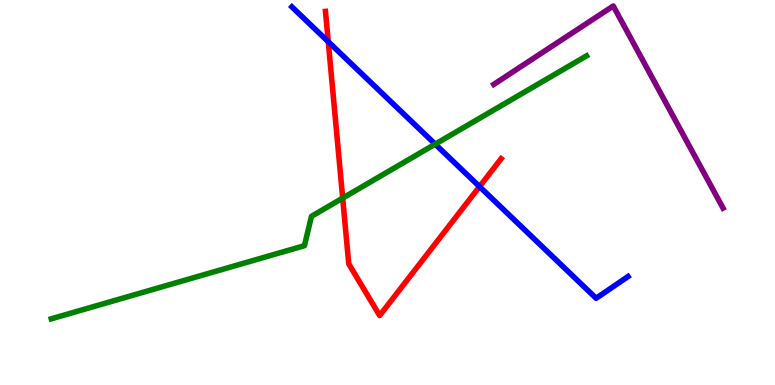[{'lines': ['blue', 'red'], 'intersections': [{'x': 4.24, 'y': 8.92}, {'x': 6.19, 'y': 5.15}]}, {'lines': ['green', 'red'], 'intersections': [{'x': 4.42, 'y': 4.85}]}, {'lines': ['purple', 'red'], 'intersections': []}, {'lines': ['blue', 'green'], 'intersections': [{'x': 5.62, 'y': 6.26}]}, {'lines': ['blue', 'purple'], 'intersections': []}, {'lines': ['green', 'purple'], 'intersections': []}]